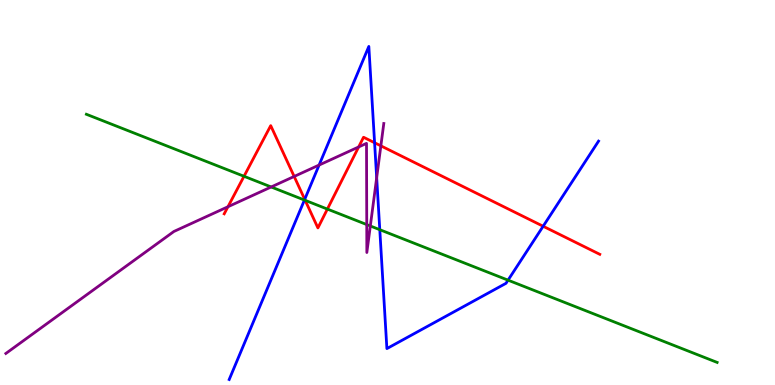[{'lines': ['blue', 'red'], 'intersections': [{'x': 3.93, 'y': 4.82}, {'x': 4.83, 'y': 6.29}, {'x': 7.01, 'y': 4.12}]}, {'lines': ['green', 'red'], 'intersections': [{'x': 3.15, 'y': 5.42}, {'x': 3.94, 'y': 4.8}, {'x': 4.22, 'y': 4.57}]}, {'lines': ['purple', 'red'], 'intersections': [{'x': 2.94, 'y': 4.63}, {'x': 3.8, 'y': 5.42}, {'x': 4.63, 'y': 6.18}, {'x': 4.91, 'y': 6.21}]}, {'lines': ['blue', 'green'], 'intersections': [{'x': 3.93, 'y': 4.8}, {'x': 4.9, 'y': 4.03}, {'x': 6.56, 'y': 2.72}]}, {'lines': ['blue', 'purple'], 'intersections': [{'x': 4.12, 'y': 5.71}, {'x': 4.86, 'y': 5.38}]}, {'lines': ['green', 'purple'], 'intersections': [{'x': 3.5, 'y': 5.14}, {'x': 4.73, 'y': 4.17}, {'x': 4.78, 'y': 4.13}]}]